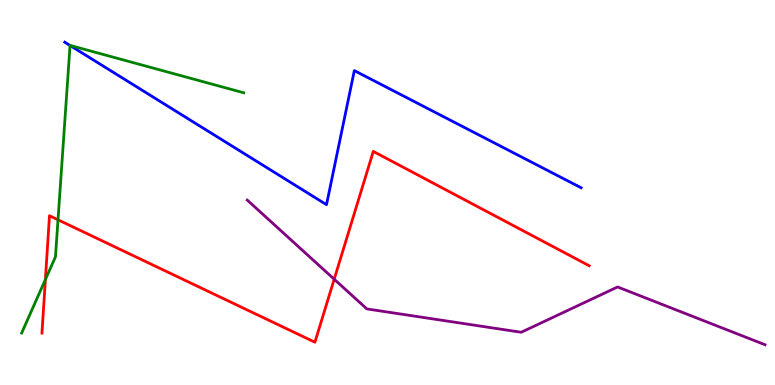[{'lines': ['blue', 'red'], 'intersections': []}, {'lines': ['green', 'red'], 'intersections': [{'x': 0.586, 'y': 2.74}, {'x': 0.749, 'y': 4.29}]}, {'lines': ['purple', 'red'], 'intersections': [{'x': 4.31, 'y': 2.75}]}, {'lines': ['blue', 'green'], 'intersections': [{'x': 0.904, 'y': 8.82}]}, {'lines': ['blue', 'purple'], 'intersections': []}, {'lines': ['green', 'purple'], 'intersections': []}]